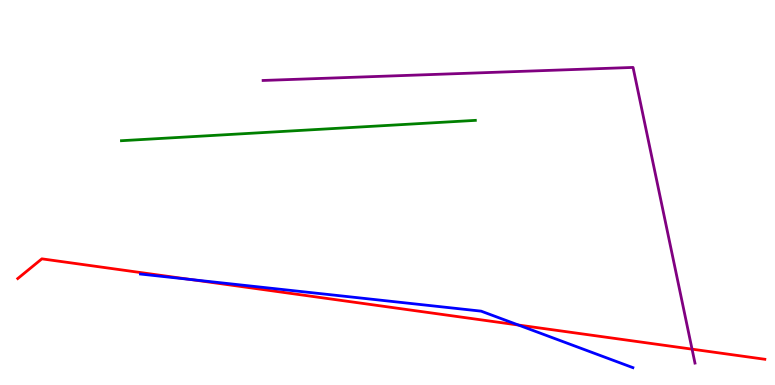[{'lines': ['blue', 'red'], 'intersections': [{'x': 2.46, 'y': 2.74}, {'x': 6.69, 'y': 1.56}]}, {'lines': ['green', 'red'], 'intersections': []}, {'lines': ['purple', 'red'], 'intersections': [{'x': 8.93, 'y': 0.931}]}, {'lines': ['blue', 'green'], 'intersections': []}, {'lines': ['blue', 'purple'], 'intersections': []}, {'lines': ['green', 'purple'], 'intersections': []}]